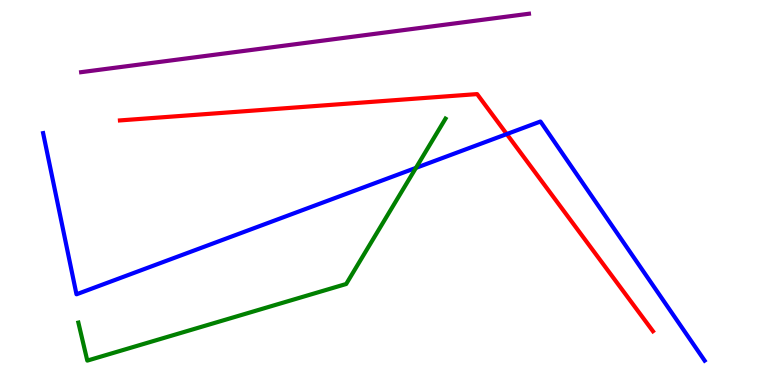[{'lines': ['blue', 'red'], 'intersections': [{'x': 6.54, 'y': 6.52}]}, {'lines': ['green', 'red'], 'intersections': []}, {'lines': ['purple', 'red'], 'intersections': []}, {'lines': ['blue', 'green'], 'intersections': [{'x': 5.37, 'y': 5.64}]}, {'lines': ['blue', 'purple'], 'intersections': []}, {'lines': ['green', 'purple'], 'intersections': []}]